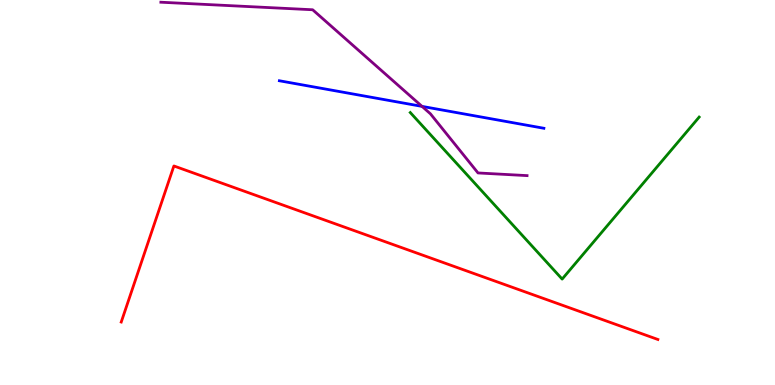[{'lines': ['blue', 'red'], 'intersections': []}, {'lines': ['green', 'red'], 'intersections': []}, {'lines': ['purple', 'red'], 'intersections': []}, {'lines': ['blue', 'green'], 'intersections': []}, {'lines': ['blue', 'purple'], 'intersections': [{'x': 5.45, 'y': 7.24}]}, {'lines': ['green', 'purple'], 'intersections': []}]